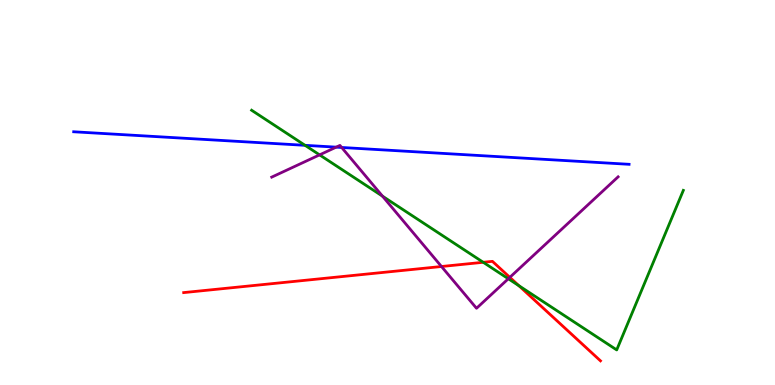[{'lines': ['blue', 'red'], 'intersections': []}, {'lines': ['green', 'red'], 'intersections': [{'x': 6.24, 'y': 3.19}, {'x': 6.69, 'y': 2.58}]}, {'lines': ['purple', 'red'], 'intersections': [{'x': 5.7, 'y': 3.08}, {'x': 6.58, 'y': 2.8}]}, {'lines': ['blue', 'green'], 'intersections': [{'x': 3.94, 'y': 6.23}]}, {'lines': ['blue', 'purple'], 'intersections': [{'x': 4.34, 'y': 6.18}, {'x': 4.41, 'y': 6.17}]}, {'lines': ['green', 'purple'], 'intersections': [{'x': 4.12, 'y': 5.98}, {'x': 4.94, 'y': 4.9}, {'x': 6.56, 'y': 2.76}]}]